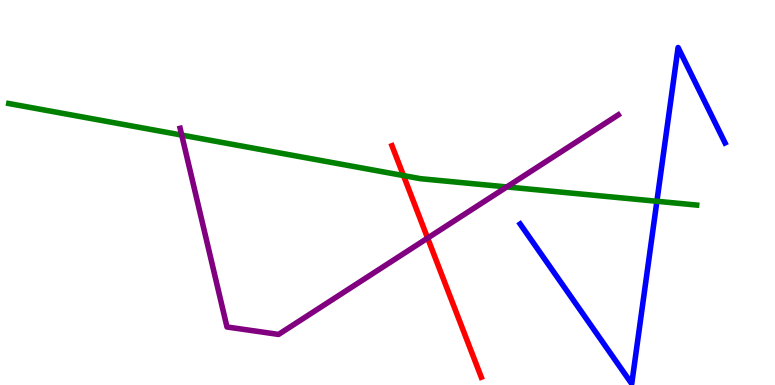[{'lines': ['blue', 'red'], 'intersections': []}, {'lines': ['green', 'red'], 'intersections': [{'x': 5.21, 'y': 5.44}]}, {'lines': ['purple', 'red'], 'intersections': [{'x': 5.52, 'y': 3.82}]}, {'lines': ['blue', 'green'], 'intersections': [{'x': 8.48, 'y': 4.77}]}, {'lines': ['blue', 'purple'], 'intersections': []}, {'lines': ['green', 'purple'], 'intersections': [{'x': 2.34, 'y': 6.49}, {'x': 6.54, 'y': 5.14}]}]